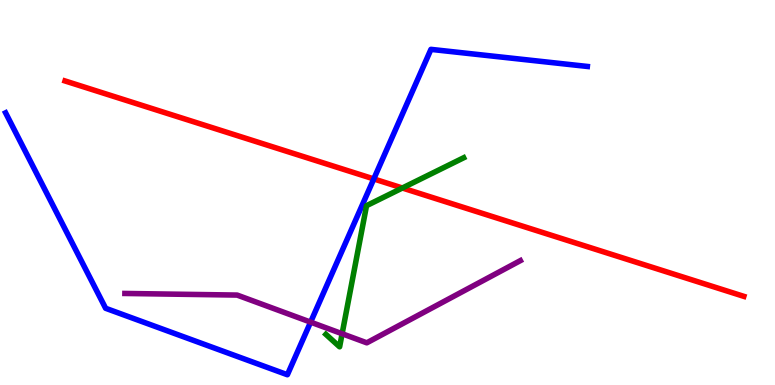[{'lines': ['blue', 'red'], 'intersections': [{'x': 4.82, 'y': 5.35}]}, {'lines': ['green', 'red'], 'intersections': [{'x': 5.19, 'y': 5.12}]}, {'lines': ['purple', 'red'], 'intersections': []}, {'lines': ['blue', 'green'], 'intersections': []}, {'lines': ['blue', 'purple'], 'intersections': [{'x': 4.01, 'y': 1.63}]}, {'lines': ['green', 'purple'], 'intersections': [{'x': 4.41, 'y': 1.33}]}]